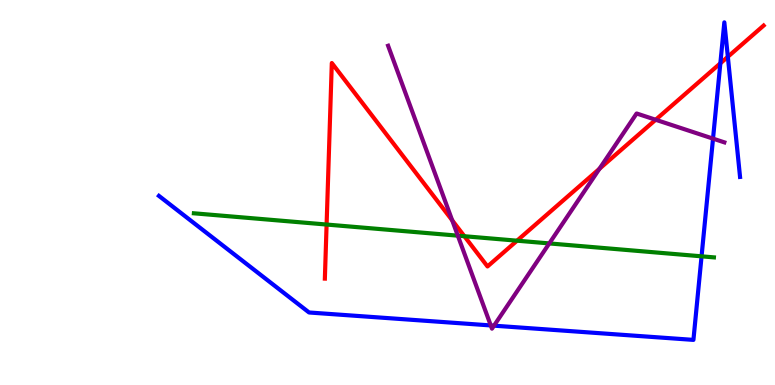[{'lines': ['blue', 'red'], 'intersections': [{'x': 9.29, 'y': 8.36}, {'x': 9.39, 'y': 8.53}]}, {'lines': ['green', 'red'], 'intersections': [{'x': 4.21, 'y': 4.17}, {'x': 5.99, 'y': 3.86}, {'x': 6.67, 'y': 3.75}]}, {'lines': ['purple', 'red'], 'intersections': [{'x': 5.83, 'y': 4.28}, {'x': 7.73, 'y': 5.62}, {'x': 8.46, 'y': 6.89}]}, {'lines': ['blue', 'green'], 'intersections': [{'x': 9.05, 'y': 3.34}]}, {'lines': ['blue', 'purple'], 'intersections': [{'x': 6.33, 'y': 1.55}, {'x': 6.37, 'y': 1.54}, {'x': 9.2, 'y': 6.4}]}, {'lines': ['green', 'purple'], 'intersections': [{'x': 5.91, 'y': 3.88}, {'x': 7.09, 'y': 3.68}]}]